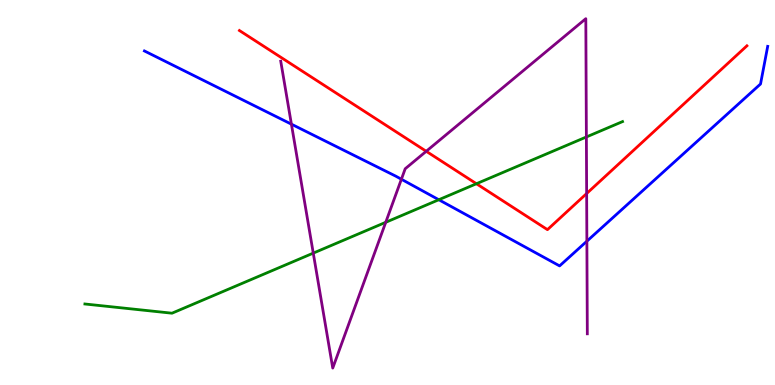[{'lines': ['blue', 'red'], 'intersections': []}, {'lines': ['green', 'red'], 'intersections': [{'x': 6.15, 'y': 5.23}]}, {'lines': ['purple', 'red'], 'intersections': [{'x': 5.5, 'y': 6.07}, {'x': 7.57, 'y': 4.97}]}, {'lines': ['blue', 'green'], 'intersections': [{'x': 5.66, 'y': 4.81}]}, {'lines': ['blue', 'purple'], 'intersections': [{'x': 3.76, 'y': 6.77}, {'x': 5.18, 'y': 5.34}, {'x': 7.57, 'y': 3.73}]}, {'lines': ['green', 'purple'], 'intersections': [{'x': 4.04, 'y': 3.43}, {'x': 4.98, 'y': 4.23}, {'x': 7.57, 'y': 6.44}]}]